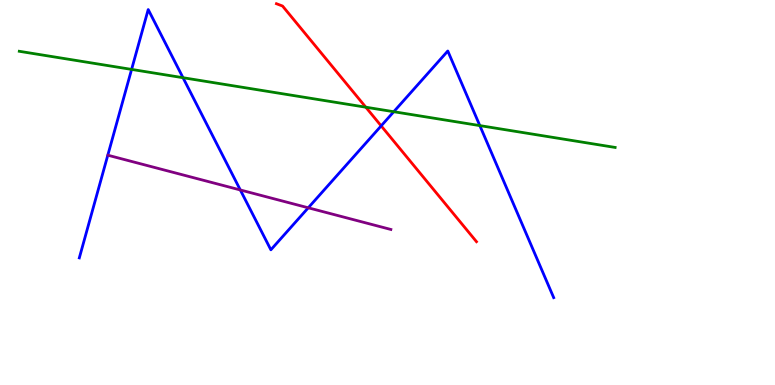[{'lines': ['blue', 'red'], 'intersections': [{'x': 4.92, 'y': 6.73}]}, {'lines': ['green', 'red'], 'intersections': [{'x': 4.72, 'y': 7.22}]}, {'lines': ['purple', 'red'], 'intersections': []}, {'lines': ['blue', 'green'], 'intersections': [{'x': 1.7, 'y': 8.2}, {'x': 2.36, 'y': 7.98}, {'x': 5.08, 'y': 7.1}, {'x': 6.19, 'y': 6.74}]}, {'lines': ['blue', 'purple'], 'intersections': [{'x': 3.1, 'y': 5.07}, {'x': 3.98, 'y': 4.6}]}, {'lines': ['green', 'purple'], 'intersections': []}]